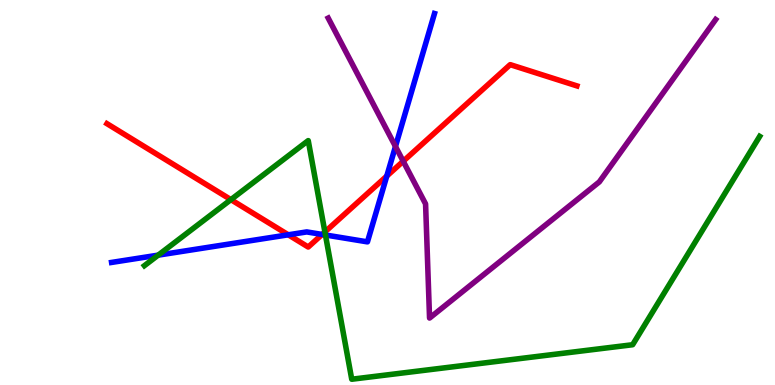[{'lines': ['blue', 'red'], 'intersections': [{'x': 3.72, 'y': 3.9}, {'x': 4.16, 'y': 3.91}, {'x': 4.99, 'y': 5.43}]}, {'lines': ['green', 'red'], 'intersections': [{'x': 2.98, 'y': 4.81}, {'x': 4.19, 'y': 3.98}]}, {'lines': ['purple', 'red'], 'intersections': [{'x': 5.2, 'y': 5.81}]}, {'lines': ['blue', 'green'], 'intersections': [{'x': 2.04, 'y': 3.37}, {'x': 4.2, 'y': 3.9}]}, {'lines': ['blue', 'purple'], 'intersections': [{'x': 5.1, 'y': 6.2}]}, {'lines': ['green', 'purple'], 'intersections': []}]